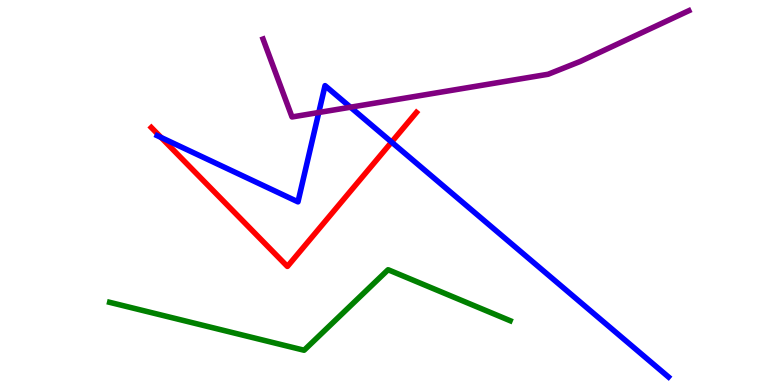[{'lines': ['blue', 'red'], 'intersections': [{'x': 2.08, 'y': 6.43}, {'x': 5.05, 'y': 6.31}]}, {'lines': ['green', 'red'], 'intersections': []}, {'lines': ['purple', 'red'], 'intersections': []}, {'lines': ['blue', 'green'], 'intersections': []}, {'lines': ['blue', 'purple'], 'intersections': [{'x': 4.11, 'y': 7.08}, {'x': 4.52, 'y': 7.22}]}, {'lines': ['green', 'purple'], 'intersections': []}]